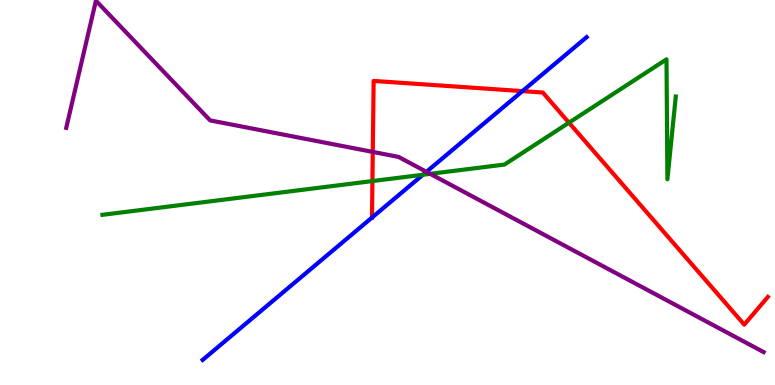[{'lines': ['blue', 'red'], 'intersections': [{'x': 6.74, 'y': 7.63}]}, {'lines': ['green', 'red'], 'intersections': [{'x': 4.81, 'y': 5.3}, {'x': 7.34, 'y': 6.81}]}, {'lines': ['purple', 'red'], 'intersections': [{'x': 4.81, 'y': 6.05}]}, {'lines': ['blue', 'green'], 'intersections': [{'x': 5.46, 'y': 5.46}]}, {'lines': ['blue', 'purple'], 'intersections': [{'x': 5.5, 'y': 5.54}]}, {'lines': ['green', 'purple'], 'intersections': [{'x': 5.55, 'y': 5.48}]}]